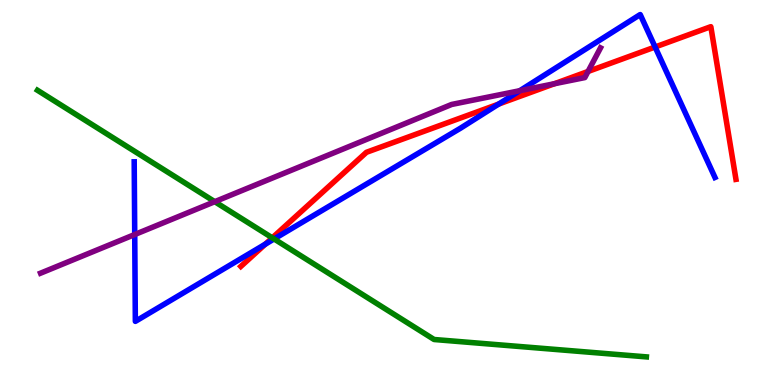[{'lines': ['blue', 'red'], 'intersections': [{'x': 3.42, 'y': 3.66}, {'x': 6.43, 'y': 7.3}, {'x': 8.45, 'y': 8.78}]}, {'lines': ['green', 'red'], 'intersections': [{'x': 3.51, 'y': 3.82}]}, {'lines': ['purple', 'red'], 'intersections': [{'x': 7.15, 'y': 7.83}, {'x': 7.59, 'y': 8.14}]}, {'lines': ['blue', 'green'], 'intersections': [{'x': 3.54, 'y': 3.79}]}, {'lines': ['blue', 'purple'], 'intersections': [{'x': 1.74, 'y': 3.91}, {'x': 6.71, 'y': 7.64}]}, {'lines': ['green', 'purple'], 'intersections': [{'x': 2.77, 'y': 4.76}]}]